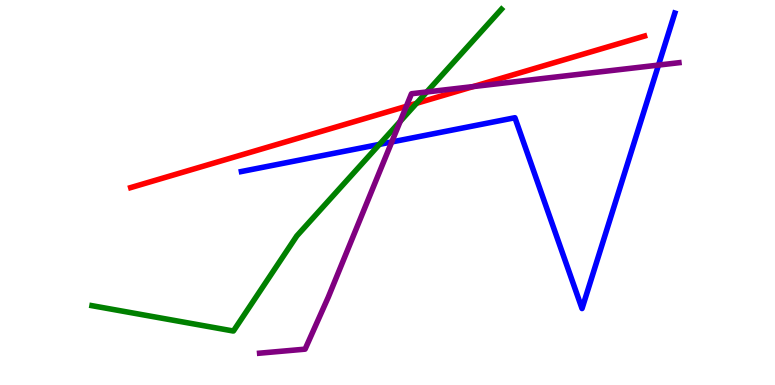[{'lines': ['blue', 'red'], 'intersections': []}, {'lines': ['green', 'red'], 'intersections': [{'x': 5.37, 'y': 7.32}]}, {'lines': ['purple', 'red'], 'intersections': [{'x': 5.24, 'y': 7.24}, {'x': 6.11, 'y': 7.75}]}, {'lines': ['blue', 'green'], 'intersections': [{'x': 4.9, 'y': 6.25}]}, {'lines': ['blue', 'purple'], 'intersections': [{'x': 5.06, 'y': 6.31}, {'x': 8.5, 'y': 8.31}]}, {'lines': ['green', 'purple'], 'intersections': [{'x': 5.16, 'y': 6.85}, {'x': 5.51, 'y': 7.61}]}]